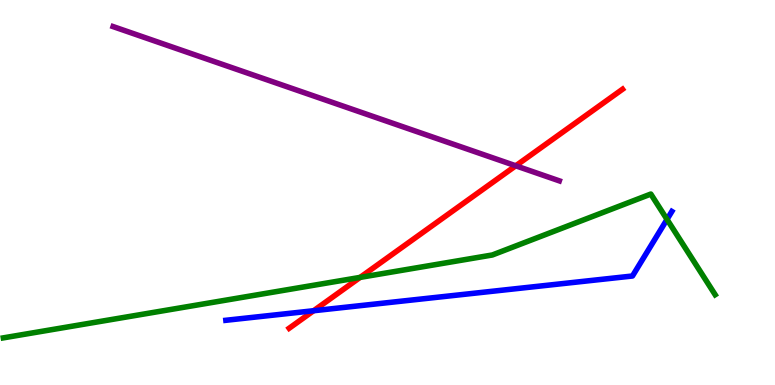[{'lines': ['blue', 'red'], 'intersections': [{'x': 4.05, 'y': 1.93}]}, {'lines': ['green', 'red'], 'intersections': [{'x': 4.65, 'y': 2.79}]}, {'lines': ['purple', 'red'], 'intersections': [{'x': 6.65, 'y': 5.69}]}, {'lines': ['blue', 'green'], 'intersections': [{'x': 8.61, 'y': 4.3}]}, {'lines': ['blue', 'purple'], 'intersections': []}, {'lines': ['green', 'purple'], 'intersections': []}]